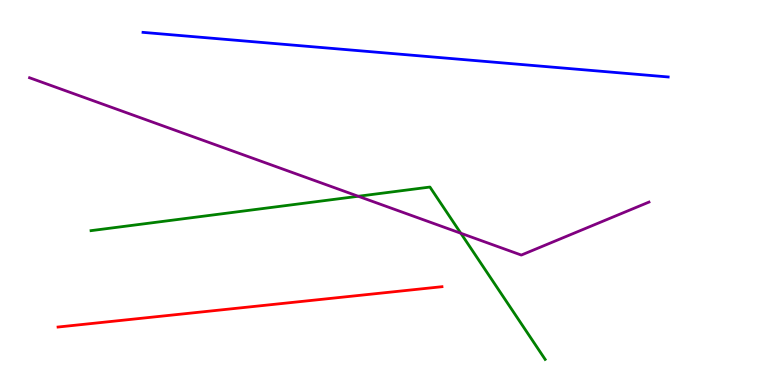[{'lines': ['blue', 'red'], 'intersections': []}, {'lines': ['green', 'red'], 'intersections': []}, {'lines': ['purple', 'red'], 'intersections': []}, {'lines': ['blue', 'green'], 'intersections': []}, {'lines': ['blue', 'purple'], 'intersections': []}, {'lines': ['green', 'purple'], 'intersections': [{'x': 4.62, 'y': 4.9}, {'x': 5.95, 'y': 3.94}]}]